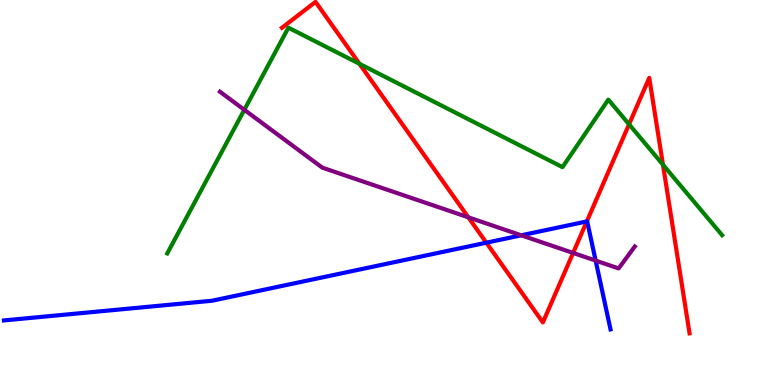[{'lines': ['blue', 'red'], 'intersections': [{'x': 6.28, 'y': 3.7}, {'x': 7.57, 'y': 4.25}]}, {'lines': ['green', 'red'], 'intersections': [{'x': 4.64, 'y': 8.34}, {'x': 8.12, 'y': 6.77}, {'x': 8.55, 'y': 5.72}]}, {'lines': ['purple', 'red'], 'intersections': [{'x': 6.04, 'y': 4.36}, {'x': 7.4, 'y': 3.43}]}, {'lines': ['blue', 'green'], 'intersections': []}, {'lines': ['blue', 'purple'], 'intersections': [{'x': 6.73, 'y': 3.89}, {'x': 7.69, 'y': 3.23}]}, {'lines': ['green', 'purple'], 'intersections': [{'x': 3.15, 'y': 7.15}]}]